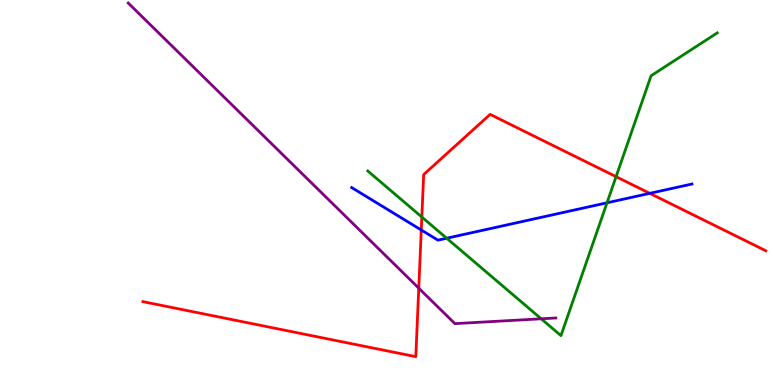[{'lines': ['blue', 'red'], 'intersections': [{'x': 5.44, 'y': 4.03}, {'x': 8.38, 'y': 4.98}]}, {'lines': ['green', 'red'], 'intersections': [{'x': 5.44, 'y': 4.36}, {'x': 7.95, 'y': 5.41}]}, {'lines': ['purple', 'red'], 'intersections': [{'x': 5.4, 'y': 2.52}]}, {'lines': ['blue', 'green'], 'intersections': [{'x': 5.76, 'y': 3.81}, {'x': 7.83, 'y': 4.73}]}, {'lines': ['blue', 'purple'], 'intersections': []}, {'lines': ['green', 'purple'], 'intersections': [{'x': 6.98, 'y': 1.72}]}]